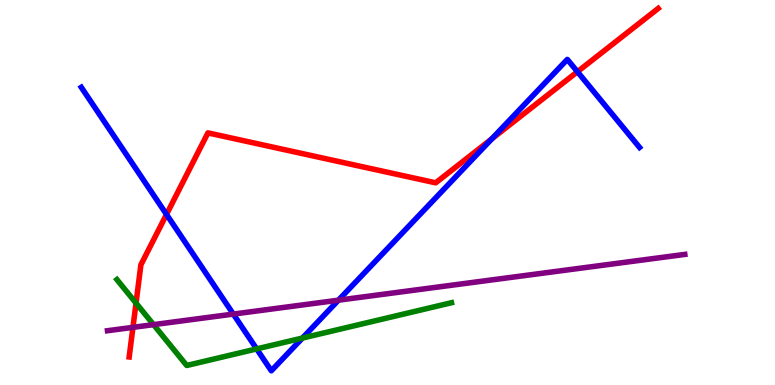[{'lines': ['blue', 'red'], 'intersections': [{'x': 2.15, 'y': 4.43}, {'x': 6.35, 'y': 6.39}, {'x': 7.45, 'y': 8.14}]}, {'lines': ['green', 'red'], 'intersections': [{'x': 1.76, 'y': 2.13}]}, {'lines': ['purple', 'red'], 'intersections': [{'x': 1.72, 'y': 1.5}]}, {'lines': ['blue', 'green'], 'intersections': [{'x': 3.31, 'y': 0.938}, {'x': 3.9, 'y': 1.22}]}, {'lines': ['blue', 'purple'], 'intersections': [{'x': 3.01, 'y': 1.84}, {'x': 4.37, 'y': 2.2}]}, {'lines': ['green', 'purple'], 'intersections': [{'x': 1.98, 'y': 1.57}]}]